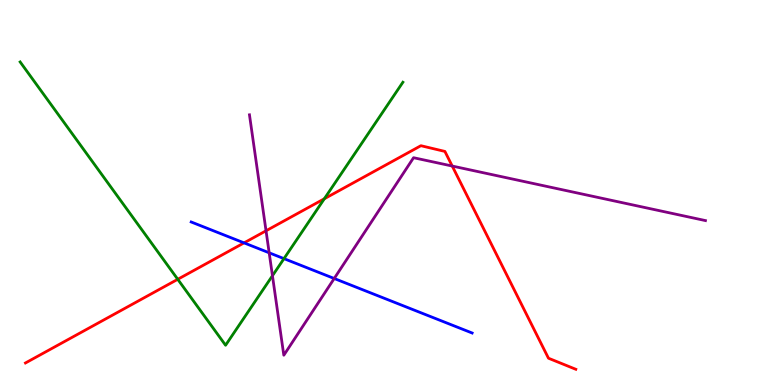[{'lines': ['blue', 'red'], 'intersections': [{'x': 3.15, 'y': 3.69}]}, {'lines': ['green', 'red'], 'intersections': [{'x': 2.29, 'y': 2.75}, {'x': 4.18, 'y': 4.84}]}, {'lines': ['purple', 'red'], 'intersections': [{'x': 3.43, 'y': 4.01}, {'x': 5.84, 'y': 5.69}]}, {'lines': ['blue', 'green'], 'intersections': [{'x': 3.66, 'y': 3.28}]}, {'lines': ['blue', 'purple'], 'intersections': [{'x': 3.47, 'y': 3.43}, {'x': 4.31, 'y': 2.77}]}, {'lines': ['green', 'purple'], 'intersections': [{'x': 3.52, 'y': 2.84}]}]